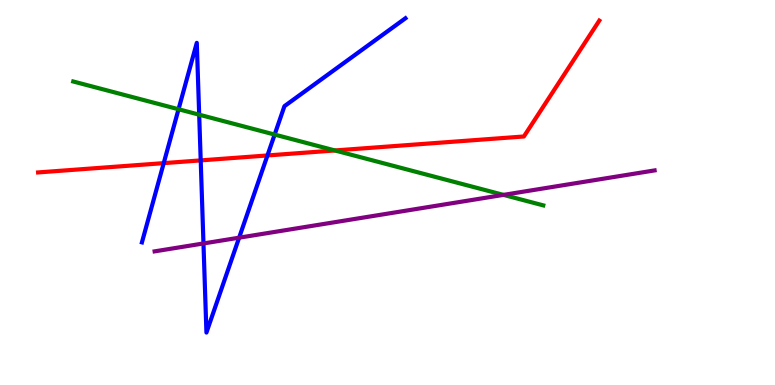[{'lines': ['blue', 'red'], 'intersections': [{'x': 2.11, 'y': 5.76}, {'x': 2.59, 'y': 5.83}, {'x': 3.45, 'y': 5.96}]}, {'lines': ['green', 'red'], 'intersections': [{'x': 4.32, 'y': 6.09}]}, {'lines': ['purple', 'red'], 'intersections': []}, {'lines': ['blue', 'green'], 'intersections': [{'x': 2.3, 'y': 7.16}, {'x': 2.57, 'y': 7.02}, {'x': 3.54, 'y': 6.5}]}, {'lines': ['blue', 'purple'], 'intersections': [{'x': 2.63, 'y': 3.68}, {'x': 3.09, 'y': 3.83}]}, {'lines': ['green', 'purple'], 'intersections': [{'x': 6.5, 'y': 4.94}]}]